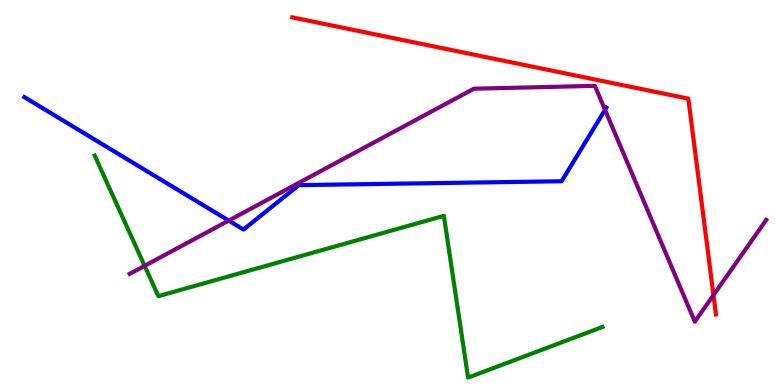[{'lines': ['blue', 'red'], 'intersections': []}, {'lines': ['green', 'red'], 'intersections': []}, {'lines': ['purple', 'red'], 'intersections': [{'x': 9.21, 'y': 2.34}]}, {'lines': ['blue', 'green'], 'intersections': []}, {'lines': ['blue', 'purple'], 'intersections': [{'x': 2.95, 'y': 4.27}, {'x': 7.81, 'y': 7.15}]}, {'lines': ['green', 'purple'], 'intersections': [{'x': 1.87, 'y': 3.1}]}]